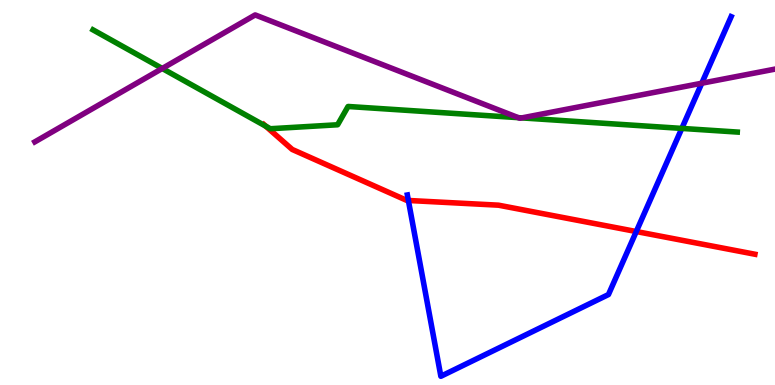[{'lines': ['blue', 'red'], 'intersections': [{'x': 5.27, 'y': 4.79}, {'x': 8.21, 'y': 3.99}]}, {'lines': ['green', 'red'], 'intersections': [{'x': 3.43, 'y': 6.72}]}, {'lines': ['purple', 'red'], 'intersections': []}, {'lines': ['blue', 'green'], 'intersections': [{'x': 8.8, 'y': 6.66}]}, {'lines': ['blue', 'purple'], 'intersections': [{'x': 9.06, 'y': 7.84}]}, {'lines': ['green', 'purple'], 'intersections': [{'x': 2.09, 'y': 8.22}, {'x': 6.69, 'y': 6.94}, {'x': 6.73, 'y': 6.94}]}]